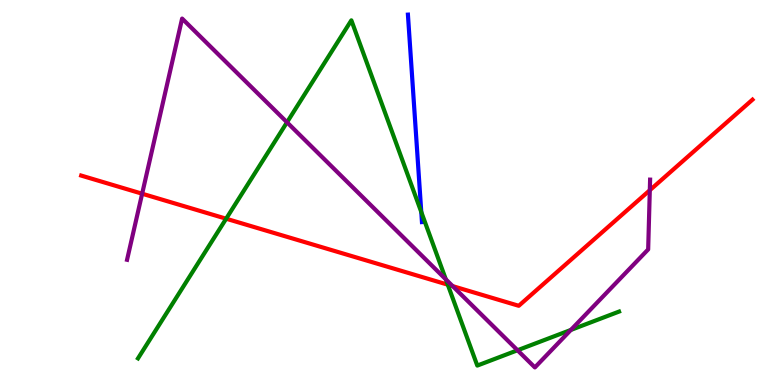[{'lines': ['blue', 'red'], 'intersections': []}, {'lines': ['green', 'red'], 'intersections': [{'x': 2.92, 'y': 4.32}, {'x': 5.78, 'y': 2.61}]}, {'lines': ['purple', 'red'], 'intersections': [{'x': 1.83, 'y': 4.97}, {'x': 5.84, 'y': 2.57}, {'x': 8.38, 'y': 5.06}]}, {'lines': ['blue', 'green'], 'intersections': [{'x': 5.44, 'y': 4.49}]}, {'lines': ['blue', 'purple'], 'intersections': []}, {'lines': ['green', 'purple'], 'intersections': [{'x': 3.7, 'y': 6.82}, {'x': 5.75, 'y': 2.74}, {'x': 6.68, 'y': 0.902}, {'x': 7.37, 'y': 1.43}]}]